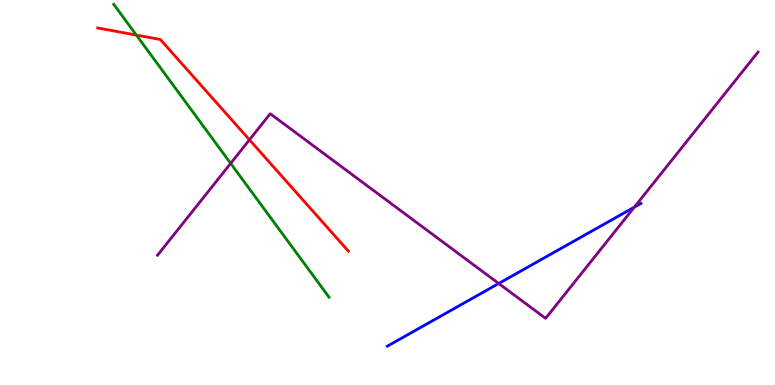[{'lines': ['blue', 'red'], 'intersections': []}, {'lines': ['green', 'red'], 'intersections': [{'x': 1.76, 'y': 9.09}]}, {'lines': ['purple', 'red'], 'intersections': [{'x': 3.22, 'y': 6.37}]}, {'lines': ['blue', 'green'], 'intersections': []}, {'lines': ['blue', 'purple'], 'intersections': [{'x': 6.43, 'y': 2.64}, {'x': 8.18, 'y': 4.62}]}, {'lines': ['green', 'purple'], 'intersections': [{'x': 2.98, 'y': 5.76}]}]